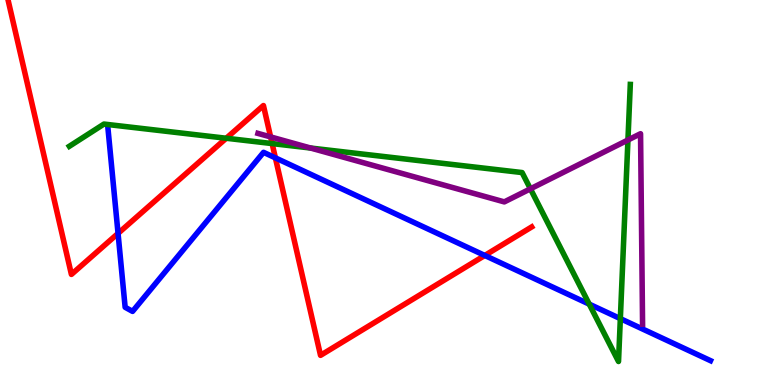[{'lines': ['blue', 'red'], 'intersections': [{'x': 1.52, 'y': 3.94}, {'x': 3.55, 'y': 5.9}, {'x': 6.26, 'y': 3.36}]}, {'lines': ['green', 'red'], 'intersections': [{'x': 2.92, 'y': 6.41}, {'x': 3.51, 'y': 6.27}]}, {'lines': ['purple', 'red'], 'intersections': [{'x': 3.49, 'y': 6.44}]}, {'lines': ['blue', 'green'], 'intersections': [{'x': 7.6, 'y': 2.1}, {'x': 8.0, 'y': 1.72}]}, {'lines': ['blue', 'purple'], 'intersections': []}, {'lines': ['green', 'purple'], 'intersections': [{'x': 4.01, 'y': 6.15}, {'x': 6.84, 'y': 5.1}, {'x': 8.1, 'y': 6.36}]}]